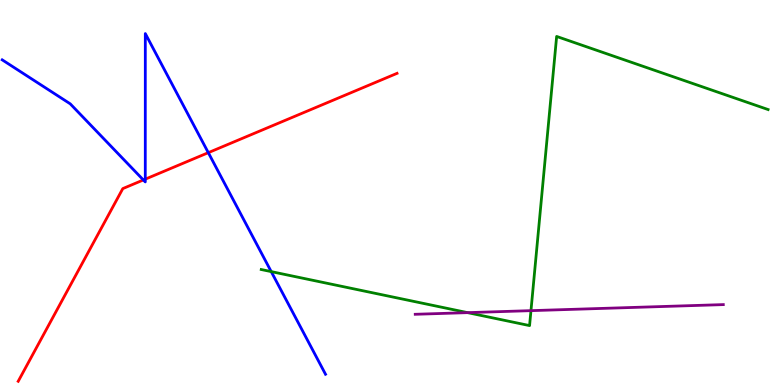[{'lines': ['blue', 'red'], 'intersections': [{'x': 1.85, 'y': 5.33}, {'x': 1.87, 'y': 5.35}, {'x': 2.69, 'y': 6.03}]}, {'lines': ['green', 'red'], 'intersections': []}, {'lines': ['purple', 'red'], 'intersections': []}, {'lines': ['blue', 'green'], 'intersections': [{'x': 3.5, 'y': 2.95}]}, {'lines': ['blue', 'purple'], 'intersections': []}, {'lines': ['green', 'purple'], 'intersections': [{'x': 6.03, 'y': 1.88}, {'x': 6.85, 'y': 1.93}]}]